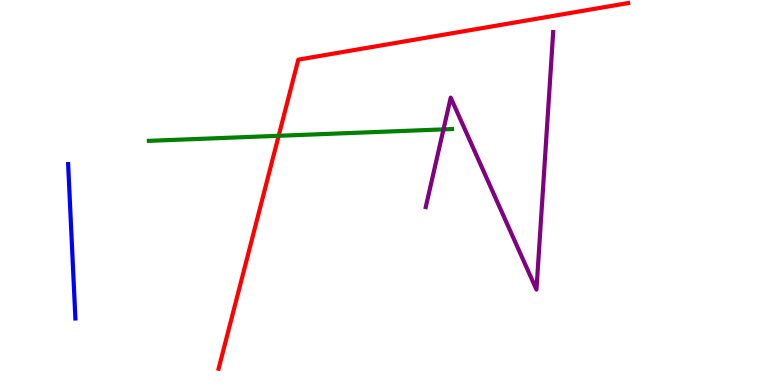[{'lines': ['blue', 'red'], 'intersections': []}, {'lines': ['green', 'red'], 'intersections': [{'x': 3.6, 'y': 6.47}]}, {'lines': ['purple', 'red'], 'intersections': []}, {'lines': ['blue', 'green'], 'intersections': []}, {'lines': ['blue', 'purple'], 'intersections': []}, {'lines': ['green', 'purple'], 'intersections': [{'x': 5.72, 'y': 6.64}]}]